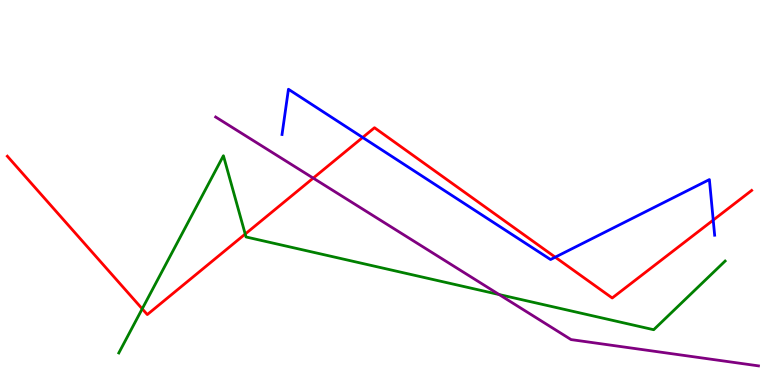[{'lines': ['blue', 'red'], 'intersections': [{'x': 4.68, 'y': 6.43}, {'x': 7.16, 'y': 3.32}, {'x': 9.2, 'y': 4.28}]}, {'lines': ['green', 'red'], 'intersections': [{'x': 1.84, 'y': 1.98}, {'x': 3.16, 'y': 3.92}]}, {'lines': ['purple', 'red'], 'intersections': [{'x': 4.04, 'y': 5.37}]}, {'lines': ['blue', 'green'], 'intersections': []}, {'lines': ['blue', 'purple'], 'intersections': []}, {'lines': ['green', 'purple'], 'intersections': [{'x': 6.44, 'y': 2.35}]}]